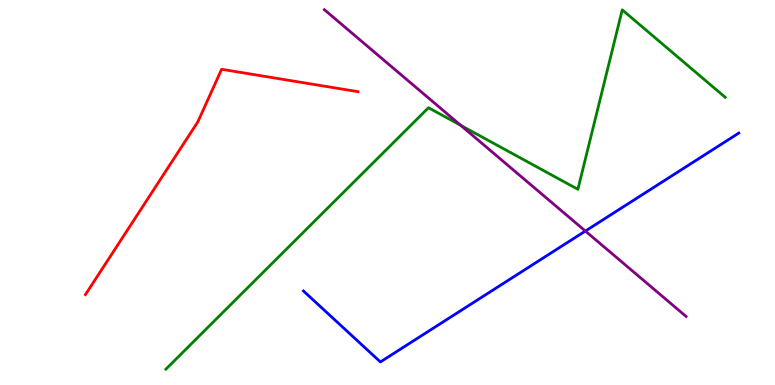[{'lines': ['blue', 'red'], 'intersections': []}, {'lines': ['green', 'red'], 'intersections': []}, {'lines': ['purple', 'red'], 'intersections': []}, {'lines': ['blue', 'green'], 'intersections': []}, {'lines': ['blue', 'purple'], 'intersections': [{'x': 7.55, 'y': 4.0}]}, {'lines': ['green', 'purple'], 'intersections': [{'x': 5.94, 'y': 6.74}]}]